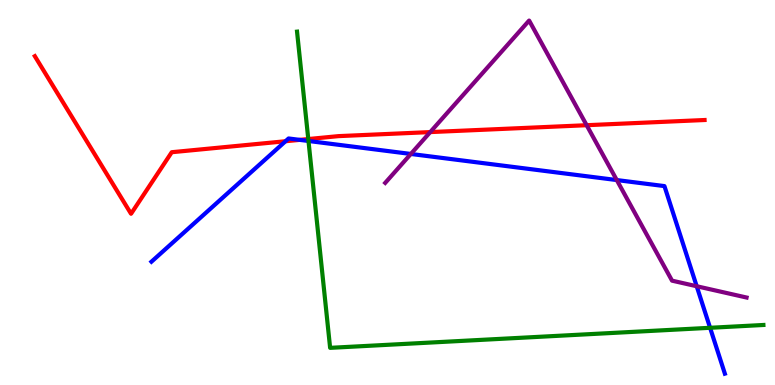[{'lines': ['blue', 'red'], 'intersections': [{'x': 3.68, 'y': 6.33}, {'x': 3.87, 'y': 6.37}]}, {'lines': ['green', 'red'], 'intersections': [{'x': 3.98, 'y': 6.39}]}, {'lines': ['purple', 'red'], 'intersections': [{'x': 5.55, 'y': 6.57}, {'x': 7.57, 'y': 6.75}]}, {'lines': ['blue', 'green'], 'intersections': [{'x': 3.98, 'y': 6.34}, {'x': 9.16, 'y': 1.49}]}, {'lines': ['blue', 'purple'], 'intersections': [{'x': 5.3, 'y': 6.0}, {'x': 7.96, 'y': 5.32}, {'x': 8.99, 'y': 2.57}]}, {'lines': ['green', 'purple'], 'intersections': []}]